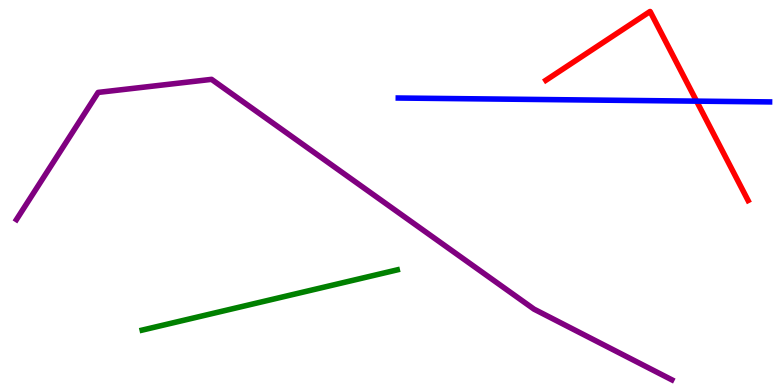[{'lines': ['blue', 'red'], 'intersections': [{'x': 8.99, 'y': 7.37}]}, {'lines': ['green', 'red'], 'intersections': []}, {'lines': ['purple', 'red'], 'intersections': []}, {'lines': ['blue', 'green'], 'intersections': []}, {'lines': ['blue', 'purple'], 'intersections': []}, {'lines': ['green', 'purple'], 'intersections': []}]